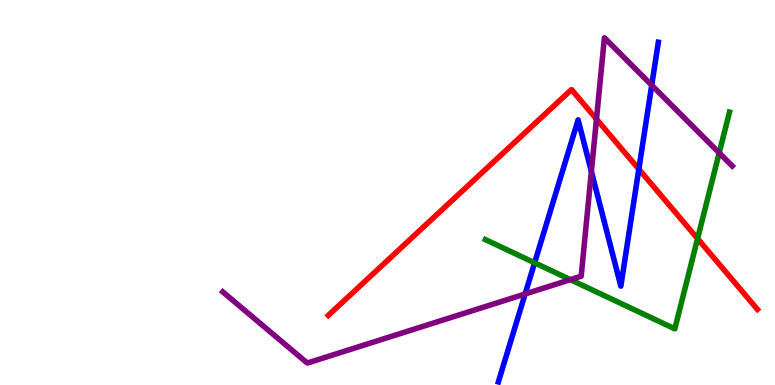[{'lines': ['blue', 'red'], 'intersections': [{'x': 8.24, 'y': 5.61}]}, {'lines': ['green', 'red'], 'intersections': [{'x': 9.0, 'y': 3.8}]}, {'lines': ['purple', 'red'], 'intersections': [{'x': 7.7, 'y': 6.91}]}, {'lines': ['blue', 'green'], 'intersections': [{'x': 6.9, 'y': 3.17}]}, {'lines': ['blue', 'purple'], 'intersections': [{'x': 6.78, 'y': 2.36}, {'x': 7.63, 'y': 5.55}, {'x': 8.41, 'y': 7.79}]}, {'lines': ['green', 'purple'], 'intersections': [{'x': 7.36, 'y': 2.74}, {'x': 9.28, 'y': 6.03}]}]